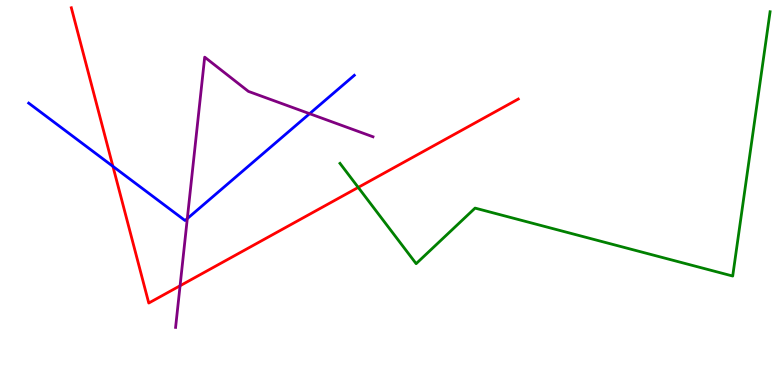[{'lines': ['blue', 'red'], 'intersections': [{'x': 1.46, 'y': 5.68}]}, {'lines': ['green', 'red'], 'intersections': [{'x': 4.62, 'y': 5.13}]}, {'lines': ['purple', 'red'], 'intersections': [{'x': 2.32, 'y': 2.58}]}, {'lines': ['blue', 'green'], 'intersections': []}, {'lines': ['blue', 'purple'], 'intersections': [{'x': 2.42, 'y': 4.32}, {'x': 3.99, 'y': 7.05}]}, {'lines': ['green', 'purple'], 'intersections': []}]